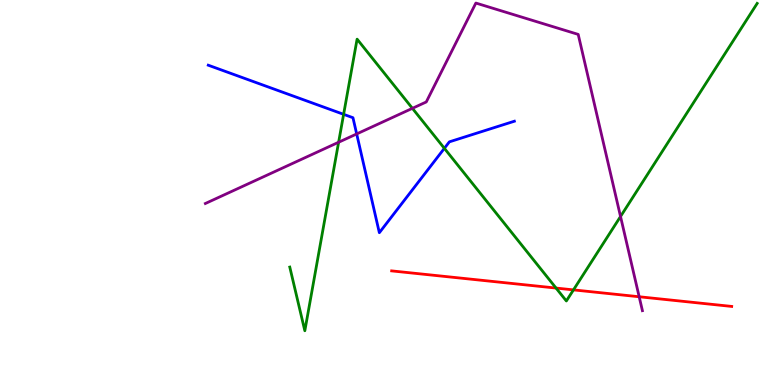[{'lines': ['blue', 'red'], 'intersections': []}, {'lines': ['green', 'red'], 'intersections': [{'x': 7.17, 'y': 2.52}, {'x': 7.4, 'y': 2.47}]}, {'lines': ['purple', 'red'], 'intersections': [{'x': 8.25, 'y': 2.29}]}, {'lines': ['blue', 'green'], 'intersections': [{'x': 4.43, 'y': 7.03}, {'x': 5.73, 'y': 6.15}]}, {'lines': ['blue', 'purple'], 'intersections': [{'x': 4.6, 'y': 6.52}]}, {'lines': ['green', 'purple'], 'intersections': [{'x': 4.37, 'y': 6.31}, {'x': 5.32, 'y': 7.19}, {'x': 8.01, 'y': 4.38}]}]